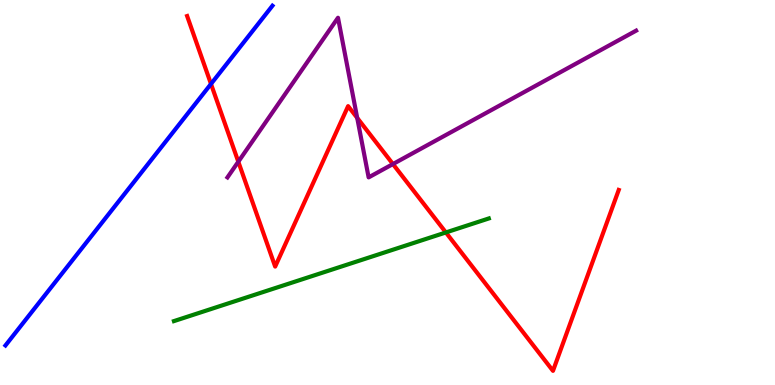[{'lines': ['blue', 'red'], 'intersections': [{'x': 2.72, 'y': 7.82}]}, {'lines': ['green', 'red'], 'intersections': [{'x': 5.75, 'y': 3.96}]}, {'lines': ['purple', 'red'], 'intersections': [{'x': 3.08, 'y': 5.8}, {'x': 4.61, 'y': 6.94}, {'x': 5.07, 'y': 5.74}]}, {'lines': ['blue', 'green'], 'intersections': []}, {'lines': ['blue', 'purple'], 'intersections': []}, {'lines': ['green', 'purple'], 'intersections': []}]